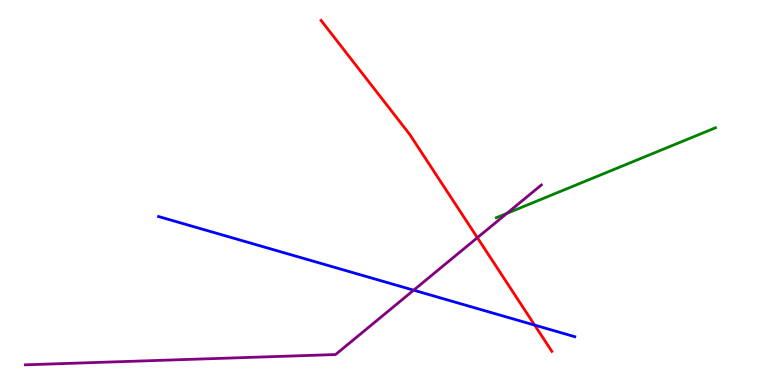[{'lines': ['blue', 'red'], 'intersections': [{'x': 6.9, 'y': 1.56}]}, {'lines': ['green', 'red'], 'intersections': []}, {'lines': ['purple', 'red'], 'intersections': [{'x': 6.16, 'y': 3.83}]}, {'lines': ['blue', 'green'], 'intersections': []}, {'lines': ['blue', 'purple'], 'intersections': [{'x': 5.34, 'y': 2.46}]}, {'lines': ['green', 'purple'], 'intersections': [{'x': 6.54, 'y': 4.46}]}]